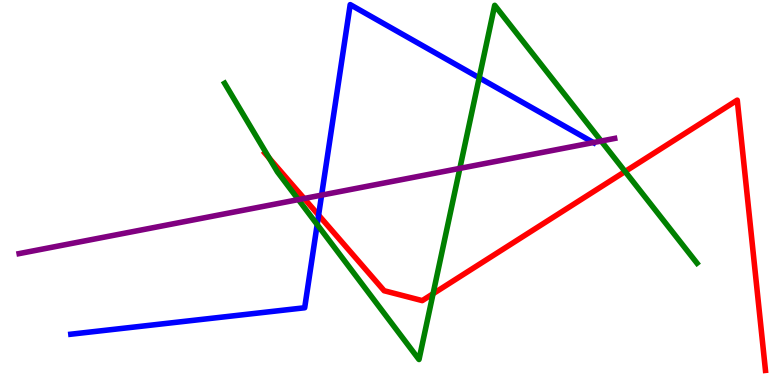[{'lines': ['blue', 'red'], 'intersections': [{'x': 4.11, 'y': 4.41}]}, {'lines': ['green', 'red'], 'intersections': [{'x': 3.48, 'y': 5.89}, {'x': 5.59, 'y': 2.37}, {'x': 8.07, 'y': 5.54}]}, {'lines': ['purple', 'red'], 'intersections': [{'x': 3.92, 'y': 4.84}]}, {'lines': ['blue', 'green'], 'intersections': [{'x': 4.09, 'y': 4.17}, {'x': 6.18, 'y': 7.98}]}, {'lines': ['blue', 'purple'], 'intersections': [{'x': 4.15, 'y': 4.93}, {'x': 7.66, 'y': 6.3}]}, {'lines': ['green', 'purple'], 'intersections': [{'x': 3.85, 'y': 4.82}, {'x': 5.93, 'y': 5.63}, {'x': 7.76, 'y': 6.34}]}]